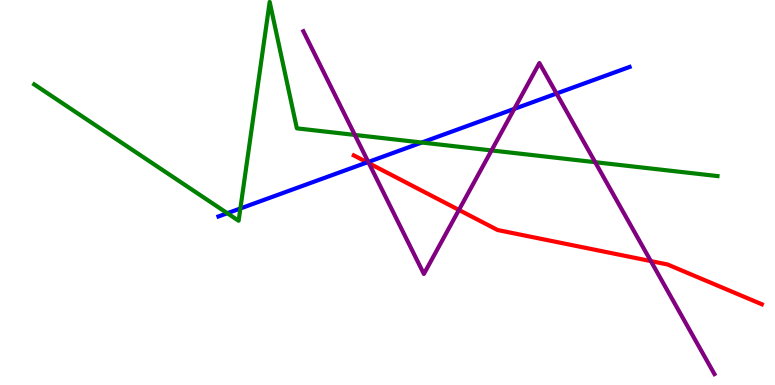[{'lines': ['blue', 'red'], 'intersections': [{'x': 4.74, 'y': 5.78}]}, {'lines': ['green', 'red'], 'intersections': []}, {'lines': ['purple', 'red'], 'intersections': [{'x': 4.76, 'y': 5.76}, {'x': 5.92, 'y': 4.55}, {'x': 8.4, 'y': 3.22}]}, {'lines': ['blue', 'green'], 'intersections': [{'x': 2.93, 'y': 4.46}, {'x': 3.1, 'y': 4.58}, {'x': 5.44, 'y': 6.3}]}, {'lines': ['blue', 'purple'], 'intersections': [{'x': 4.75, 'y': 5.79}, {'x': 6.64, 'y': 7.17}, {'x': 7.18, 'y': 7.57}]}, {'lines': ['green', 'purple'], 'intersections': [{'x': 4.58, 'y': 6.5}, {'x': 6.34, 'y': 6.09}, {'x': 7.68, 'y': 5.79}]}]